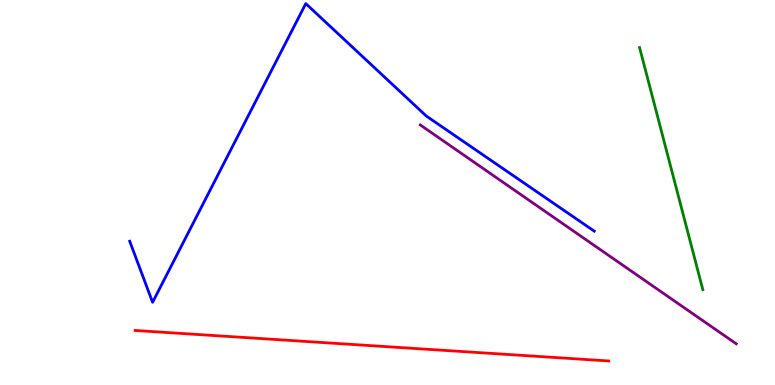[{'lines': ['blue', 'red'], 'intersections': []}, {'lines': ['green', 'red'], 'intersections': []}, {'lines': ['purple', 'red'], 'intersections': []}, {'lines': ['blue', 'green'], 'intersections': []}, {'lines': ['blue', 'purple'], 'intersections': []}, {'lines': ['green', 'purple'], 'intersections': []}]